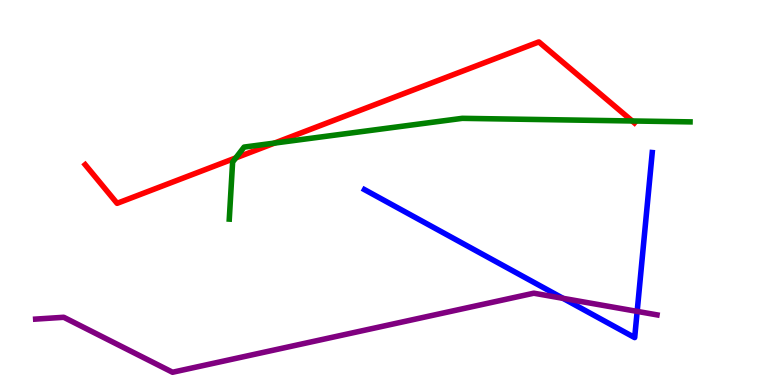[{'lines': ['blue', 'red'], 'intersections': []}, {'lines': ['green', 'red'], 'intersections': [{'x': 3.04, 'y': 5.9}, {'x': 3.54, 'y': 6.28}, {'x': 8.16, 'y': 6.86}]}, {'lines': ['purple', 'red'], 'intersections': []}, {'lines': ['blue', 'green'], 'intersections': []}, {'lines': ['blue', 'purple'], 'intersections': [{'x': 7.26, 'y': 2.25}, {'x': 8.22, 'y': 1.91}]}, {'lines': ['green', 'purple'], 'intersections': []}]